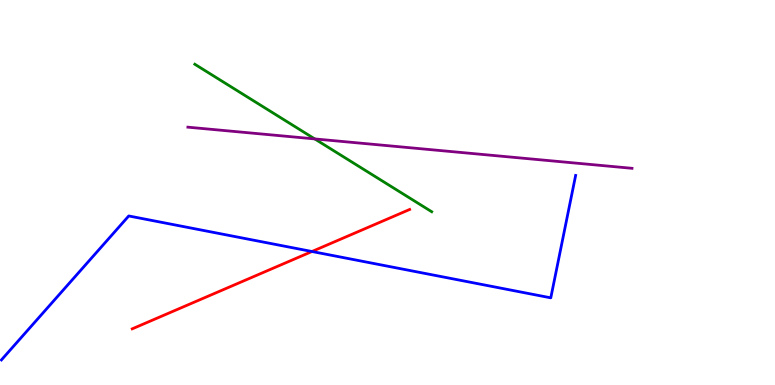[{'lines': ['blue', 'red'], 'intersections': [{'x': 4.03, 'y': 3.47}]}, {'lines': ['green', 'red'], 'intersections': []}, {'lines': ['purple', 'red'], 'intersections': []}, {'lines': ['blue', 'green'], 'intersections': []}, {'lines': ['blue', 'purple'], 'intersections': []}, {'lines': ['green', 'purple'], 'intersections': [{'x': 4.06, 'y': 6.39}]}]